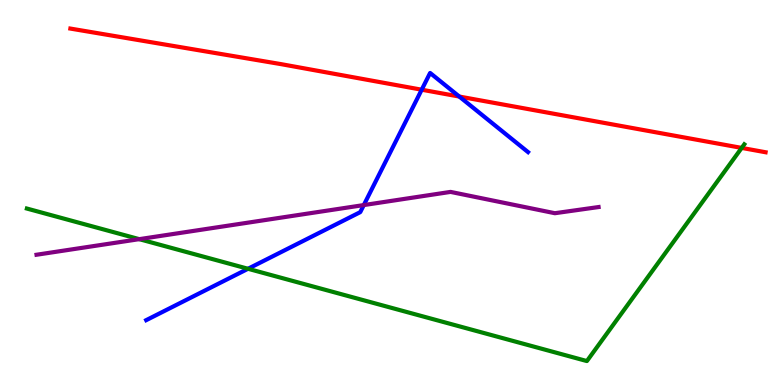[{'lines': ['blue', 'red'], 'intersections': [{'x': 5.44, 'y': 7.67}, {'x': 5.93, 'y': 7.49}]}, {'lines': ['green', 'red'], 'intersections': [{'x': 9.57, 'y': 6.16}]}, {'lines': ['purple', 'red'], 'intersections': []}, {'lines': ['blue', 'green'], 'intersections': [{'x': 3.2, 'y': 3.02}]}, {'lines': ['blue', 'purple'], 'intersections': [{'x': 4.69, 'y': 4.67}]}, {'lines': ['green', 'purple'], 'intersections': [{'x': 1.8, 'y': 3.79}]}]